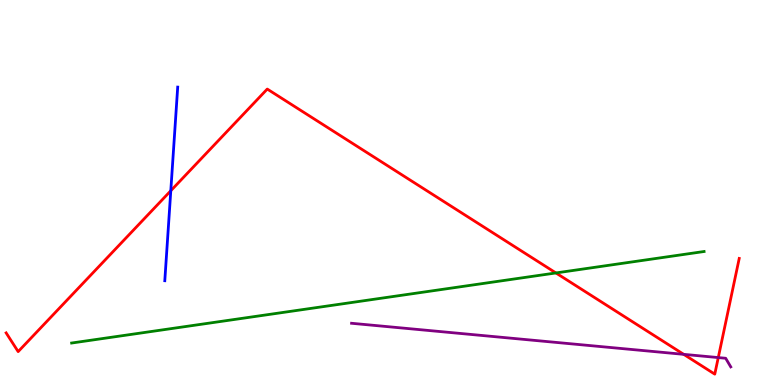[{'lines': ['blue', 'red'], 'intersections': [{'x': 2.2, 'y': 5.05}]}, {'lines': ['green', 'red'], 'intersections': [{'x': 7.17, 'y': 2.91}]}, {'lines': ['purple', 'red'], 'intersections': [{'x': 8.82, 'y': 0.796}, {'x': 9.27, 'y': 0.712}]}, {'lines': ['blue', 'green'], 'intersections': []}, {'lines': ['blue', 'purple'], 'intersections': []}, {'lines': ['green', 'purple'], 'intersections': []}]